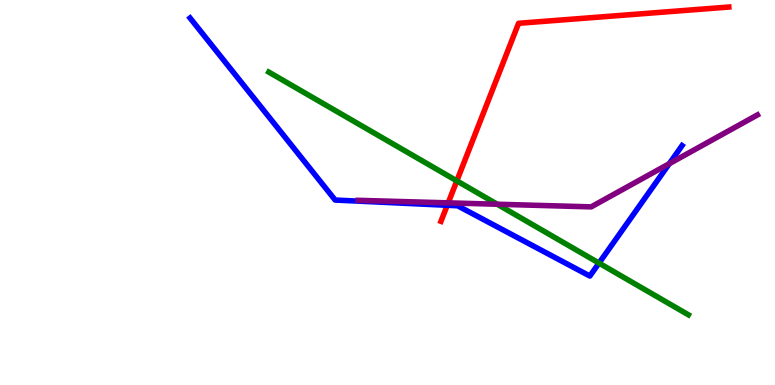[{'lines': ['blue', 'red'], 'intersections': [{'x': 5.77, 'y': 4.67}]}, {'lines': ['green', 'red'], 'intersections': [{'x': 5.89, 'y': 5.3}]}, {'lines': ['purple', 'red'], 'intersections': [{'x': 5.78, 'y': 4.73}]}, {'lines': ['blue', 'green'], 'intersections': [{'x': 7.73, 'y': 3.17}]}, {'lines': ['blue', 'purple'], 'intersections': [{'x': 8.64, 'y': 5.75}]}, {'lines': ['green', 'purple'], 'intersections': [{'x': 6.42, 'y': 4.7}]}]